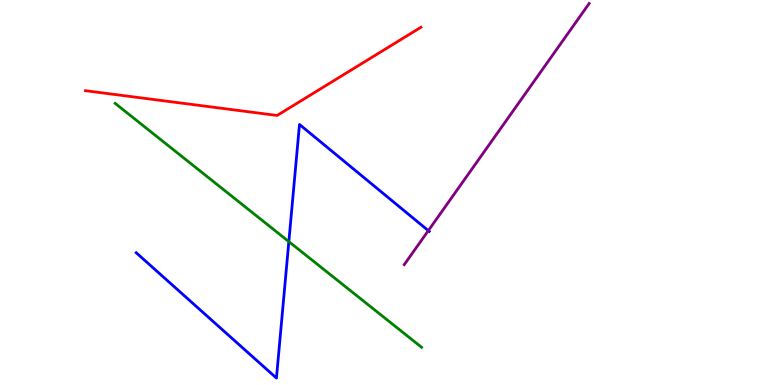[{'lines': ['blue', 'red'], 'intersections': []}, {'lines': ['green', 'red'], 'intersections': []}, {'lines': ['purple', 'red'], 'intersections': []}, {'lines': ['blue', 'green'], 'intersections': [{'x': 3.73, 'y': 3.72}]}, {'lines': ['blue', 'purple'], 'intersections': [{'x': 5.53, 'y': 4.01}]}, {'lines': ['green', 'purple'], 'intersections': []}]